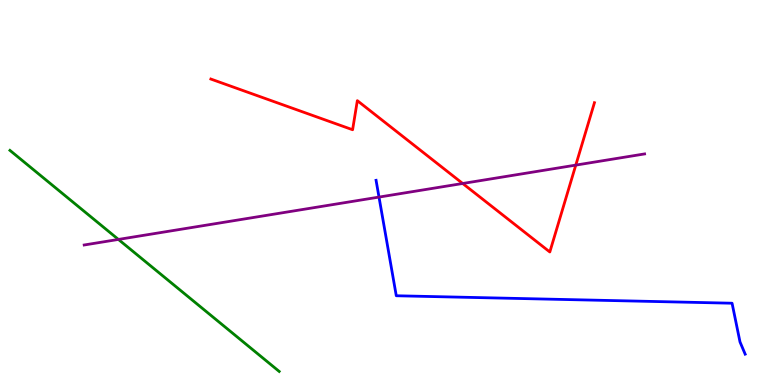[{'lines': ['blue', 'red'], 'intersections': []}, {'lines': ['green', 'red'], 'intersections': []}, {'lines': ['purple', 'red'], 'intersections': [{'x': 5.97, 'y': 5.23}, {'x': 7.43, 'y': 5.71}]}, {'lines': ['blue', 'green'], 'intersections': []}, {'lines': ['blue', 'purple'], 'intersections': [{'x': 4.89, 'y': 4.88}]}, {'lines': ['green', 'purple'], 'intersections': [{'x': 1.53, 'y': 3.78}]}]